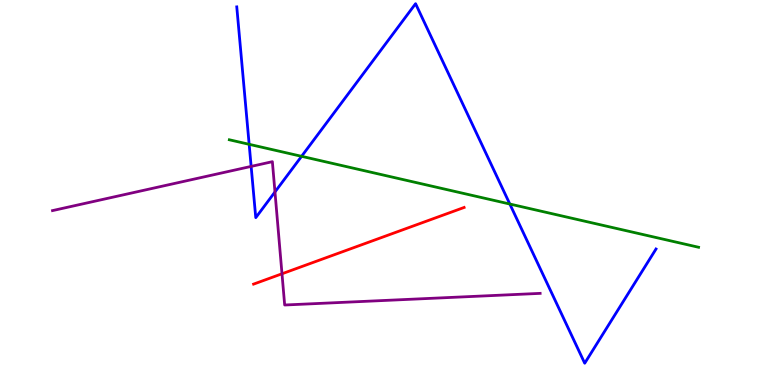[{'lines': ['blue', 'red'], 'intersections': []}, {'lines': ['green', 'red'], 'intersections': []}, {'lines': ['purple', 'red'], 'intersections': [{'x': 3.64, 'y': 2.89}]}, {'lines': ['blue', 'green'], 'intersections': [{'x': 3.21, 'y': 6.25}, {'x': 3.89, 'y': 5.94}, {'x': 6.58, 'y': 4.7}]}, {'lines': ['blue', 'purple'], 'intersections': [{'x': 3.24, 'y': 5.68}, {'x': 3.55, 'y': 5.01}]}, {'lines': ['green', 'purple'], 'intersections': []}]